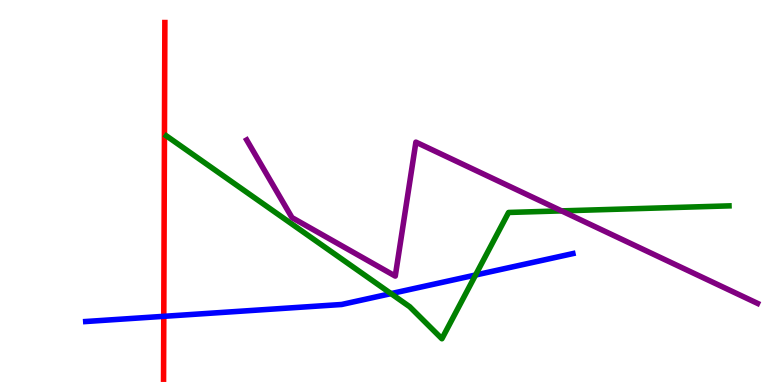[{'lines': ['blue', 'red'], 'intersections': [{'x': 2.11, 'y': 1.78}]}, {'lines': ['green', 'red'], 'intersections': []}, {'lines': ['purple', 'red'], 'intersections': []}, {'lines': ['blue', 'green'], 'intersections': [{'x': 5.05, 'y': 2.37}, {'x': 6.14, 'y': 2.86}]}, {'lines': ['blue', 'purple'], 'intersections': []}, {'lines': ['green', 'purple'], 'intersections': [{'x': 7.25, 'y': 4.52}]}]